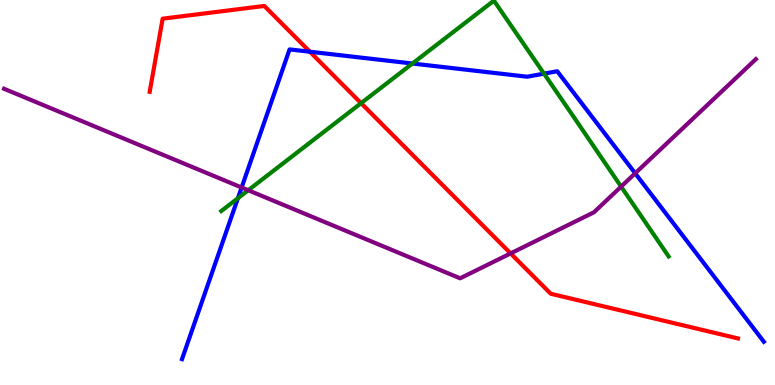[{'lines': ['blue', 'red'], 'intersections': [{'x': 4.0, 'y': 8.66}]}, {'lines': ['green', 'red'], 'intersections': [{'x': 4.66, 'y': 7.32}]}, {'lines': ['purple', 'red'], 'intersections': [{'x': 6.59, 'y': 3.42}]}, {'lines': ['blue', 'green'], 'intersections': [{'x': 3.07, 'y': 4.85}, {'x': 5.32, 'y': 8.35}, {'x': 7.02, 'y': 8.09}]}, {'lines': ['blue', 'purple'], 'intersections': [{'x': 3.12, 'y': 5.13}, {'x': 8.2, 'y': 5.5}]}, {'lines': ['green', 'purple'], 'intersections': [{'x': 3.2, 'y': 5.06}, {'x': 8.01, 'y': 5.15}]}]